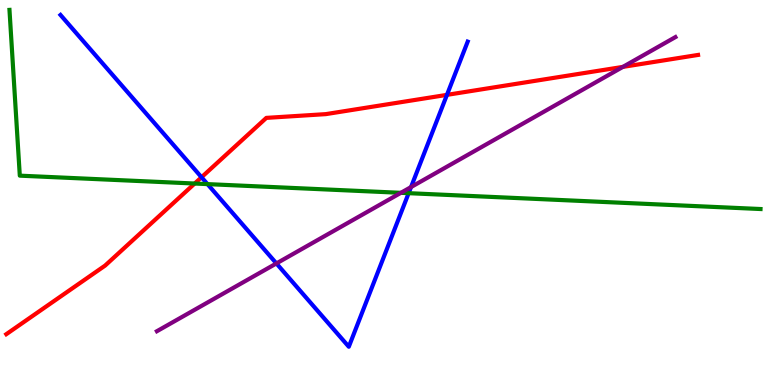[{'lines': ['blue', 'red'], 'intersections': [{'x': 2.6, 'y': 5.4}, {'x': 5.77, 'y': 7.54}]}, {'lines': ['green', 'red'], 'intersections': [{'x': 2.51, 'y': 5.23}]}, {'lines': ['purple', 'red'], 'intersections': [{'x': 8.04, 'y': 8.26}]}, {'lines': ['blue', 'green'], 'intersections': [{'x': 2.68, 'y': 5.22}, {'x': 5.27, 'y': 4.98}]}, {'lines': ['blue', 'purple'], 'intersections': [{'x': 3.57, 'y': 3.16}, {'x': 5.3, 'y': 5.14}]}, {'lines': ['green', 'purple'], 'intersections': [{'x': 5.17, 'y': 4.99}]}]